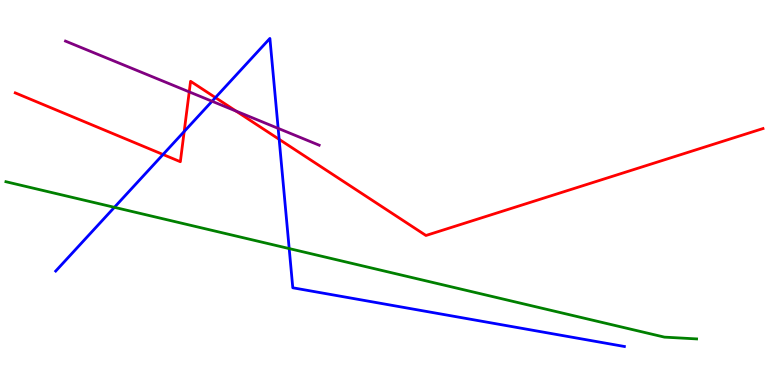[{'lines': ['blue', 'red'], 'intersections': [{'x': 2.1, 'y': 5.99}, {'x': 2.38, 'y': 6.58}, {'x': 2.78, 'y': 7.47}, {'x': 3.6, 'y': 6.38}]}, {'lines': ['green', 'red'], 'intersections': []}, {'lines': ['purple', 'red'], 'intersections': [{'x': 2.44, 'y': 7.61}, {'x': 3.05, 'y': 7.11}]}, {'lines': ['blue', 'green'], 'intersections': [{'x': 1.48, 'y': 4.62}, {'x': 3.73, 'y': 3.54}]}, {'lines': ['blue', 'purple'], 'intersections': [{'x': 2.74, 'y': 7.37}, {'x': 3.59, 'y': 6.67}]}, {'lines': ['green', 'purple'], 'intersections': []}]